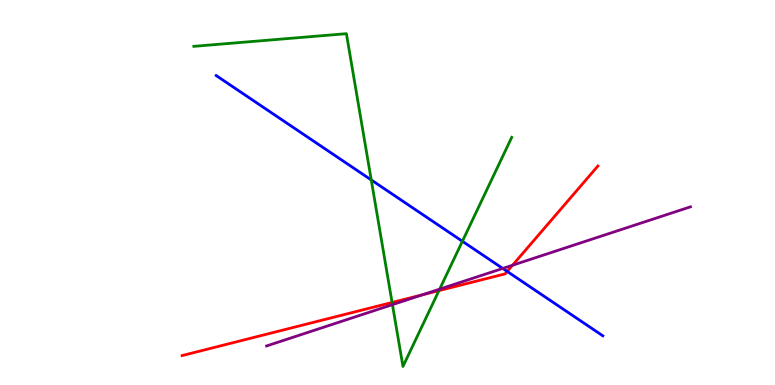[{'lines': ['blue', 'red'], 'intersections': [{'x': 6.54, 'y': 2.95}]}, {'lines': ['green', 'red'], 'intersections': [{'x': 5.06, 'y': 2.14}, {'x': 5.66, 'y': 2.45}]}, {'lines': ['purple', 'red'], 'intersections': [{'x': 5.45, 'y': 2.35}, {'x': 6.61, 'y': 3.11}]}, {'lines': ['blue', 'green'], 'intersections': [{'x': 4.79, 'y': 5.33}, {'x': 5.97, 'y': 3.73}]}, {'lines': ['blue', 'purple'], 'intersections': [{'x': 6.49, 'y': 3.03}]}, {'lines': ['green', 'purple'], 'intersections': [{'x': 5.06, 'y': 2.09}, {'x': 5.67, 'y': 2.49}]}]